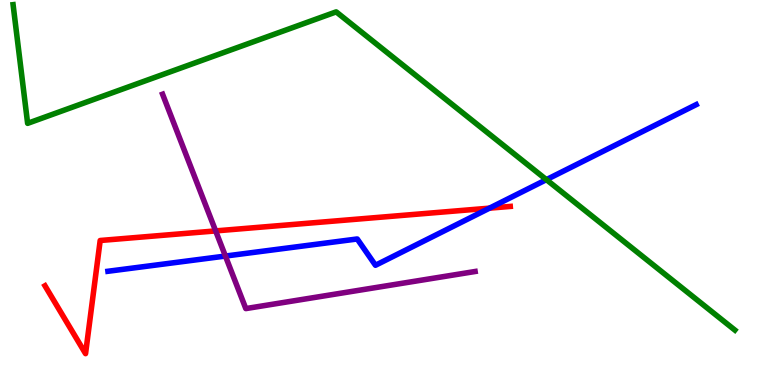[{'lines': ['blue', 'red'], 'intersections': [{'x': 6.32, 'y': 4.59}]}, {'lines': ['green', 'red'], 'intersections': []}, {'lines': ['purple', 'red'], 'intersections': [{'x': 2.78, 'y': 4.0}]}, {'lines': ['blue', 'green'], 'intersections': [{'x': 7.05, 'y': 5.33}]}, {'lines': ['blue', 'purple'], 'intersections': [{'x': 2.91, 'y': 3.35}]}, {'lines': ['green', 'purple'], 'intersections': []}]